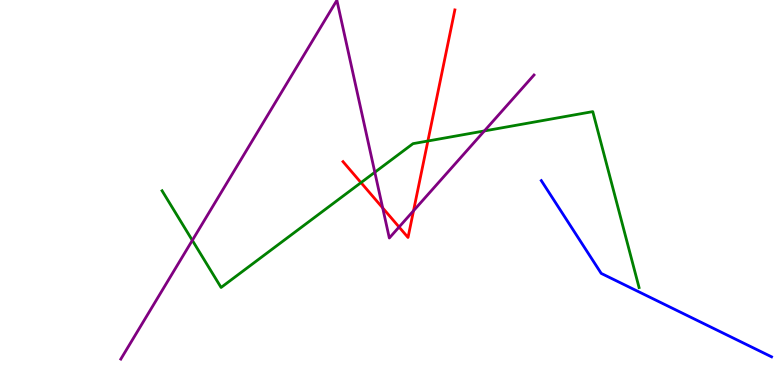[{'lines': ['blue', 'red'], 'intersections': []}, {'lines': ['green', 'red'], 'intersections': [{'x': 4.66, 'y': 5.26}, {'x': 5.52, 'y': 6.34}]}, {'lines': ['purple', 'red'], 'intersections': [{'x': 4.94, 'y': 4.6}, {'x': 5.15, 'y': 4.1}, {'x': 5.34, 'y': 4.53}]}, {'lines': ['blue', 'green'], 'intersections': []}, {'lines': ['blue', 'purple'], 'intersections': []}, {'lines': ['green', 'purple'], 'intersections': [{'x': 2.48, 'y': 3.76}, {'x': 4.84, 'y': 5.53}, {'x': 6.25, 'y': 6.6}]}]